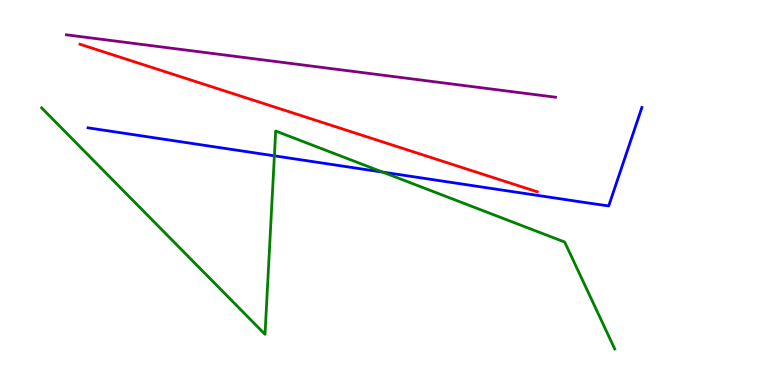[{'lines': ['blue', 'red'], 'intersections': []}, {'lines': ['green', 'red'], 'intersections': []}, {'lines': ['purple', 'red'], 'intersections': []}, {'lines': ['blue', 'green'], 'intersections': [{'x': 3.54, 'y': 5.95}, {'x': 4.94, 'y': 5.53}]}, {'lines': ['blue', 'purple'], 'intersections': []}, {'lines': ['green', 'purple'], 'intersections': []}]